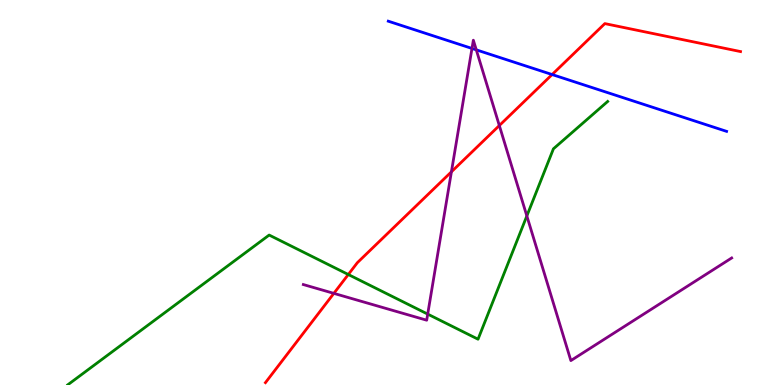[{'lines': ['blue', 'red'], 'intersections': [{'x': 7.12, 'y': 8.06}]}, {'lines': ['green', 'red'], 'intersections': [{'x': 4.49, 'y': 2.87}]}, {'lines': ['purple', 'red'], 'intersections': [{'x': 4.31, 'y': 2.38}, {'x': 5.82, 'y': 5.54}, {'x': 6.44, 'y': 6.74}]}, {'lines': ['blue', 'green'], 'intersections': []}, {'lines': ['blue', 'purple'], 'intersections': [{'x': 6.09, 'y': 8.74}, {'x': 6.15, 'y': 8.71}]}, {'lines': ['green', 'purple'], 'intersections': [{'x': 5.52, 'y': 1.84}, {'x': 6.8, 'y': 4.39}]}]